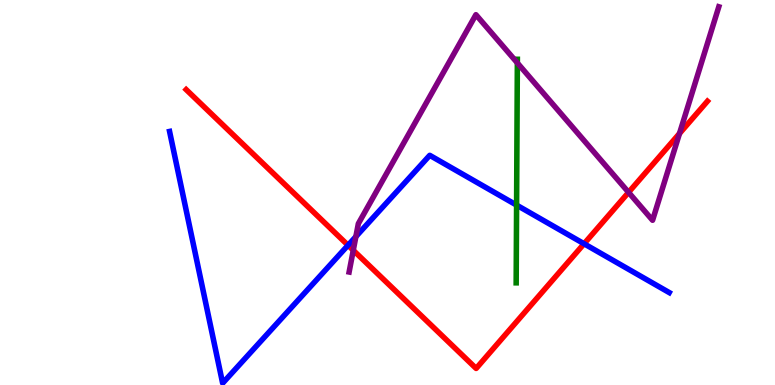[{'lines': ['blue', 'red'], 'intersections': [{'x': 4.49, 'y': 3.63}, {'x': 7.54, 'y': 3.67}]}, {'lines': ['green', 'red'], 'intersections': []}, {'lines': ['purple', 'red'], 'intersections': [{'x': 4.56, 'y': 3.5}, {'x': 8.11, 'y': 5.0}, {'x': 8.77, 'y': 6.53}]}, {'lines': ['blue', 'green'], 'intersections': [{'x': 6.67, 'y': 4.67}]}, {'lines': ['blue', 'purple'], 'intersections': [{'x': 4.59, 'y': 3.85}]}, {'lines': ['green', 'purple'], 'intersections': [{'x': 6.68, 'y': 8.37}]}]